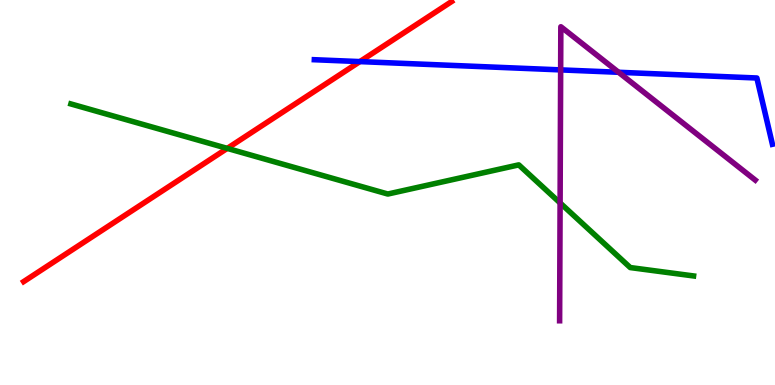[{'lines': ['blue', 'red'], 'intersections': [{'x': 4.64, 'y': 8.4}]}, {'lines': ['green', 'red'], 'intersections': [{'x': 2.93, 'y': 6.15}]}, {'lines': ['purple', 'red'], 'intersections': []}, {'lines': ['blue', 'green'], 'intersections': []}, {'lines': ['blue', 'purple'], 'intersections': [{'x': 7.23, 'y': 8.18}, {'x': 7.98, 'y': 8.12}]}, {'lines': ['green', 'purple'], 'intersections': [{'x': 7.23, 'y': 4.73}]}]